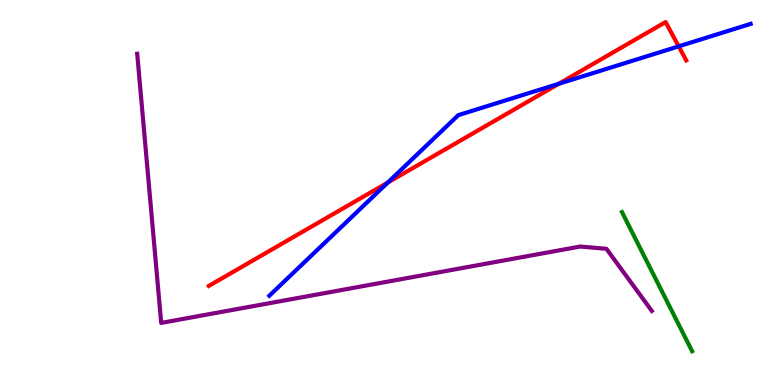[{'lines': ['blue', 'red'], 'intersections': [{'x': 5.0, 'y': 5.26}, {'x': 7.21, 'y': 7.82}, {'x': 8.76, 'y': 8.8}]}, {'lines': ['green', 'red'], 'intersections': []}, {'lines': ['purple', 'red'], 'intersections': []}, {'lines': ['blue', 'green'], 'intersections': []}, {'lines': ['blue', 'purple'], 'intersections': []}, {'lines': ['green', 'purple'], 'intersections': []}]